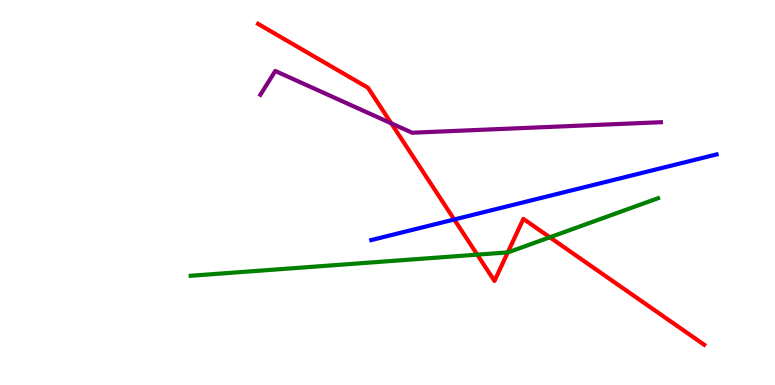[{'lines': ['blue', 'red'], 'intersections': [{'x': 5.86, 'y': 4.3}]}, {'lines': ['green', 'red'], 'intersections': [{'x': 6.16, 'y': 3.39}, {'x': 6.55, 'y': 3.44}, {'x': 7.09, 'y': 3.84}]}, {'lines': ['purple', 'red'], 'intersections': [{'x': 5.05, 'y': 6.8}]}, {'lines': ['blue', 'green'], 'intersections': []}, {'lines': ['blue', 'purple'], 'intersections': []}, {'lines': ['green', 'purple'], 'intersections': []}]